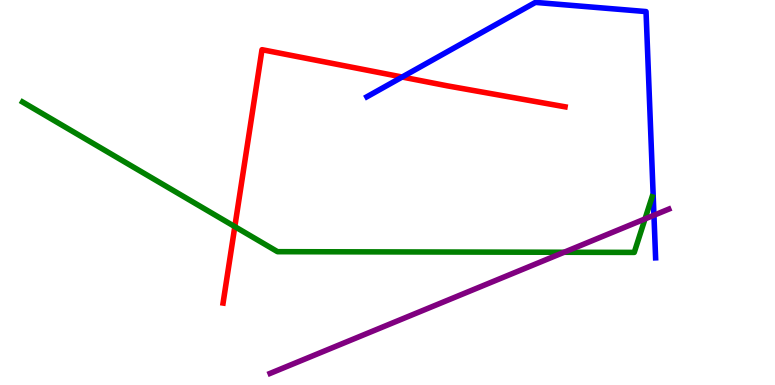[{'lines': ['blue', 'red'], 'intersections': [{'x': 5.19, 'y': 8.0}]}, {'lines': ['green', 'red'], 'intersections': [{'x': 3.03, 'y': 4.11}]}, {'lines': ['purple', 'red'], 'intersections': []}, {'lines': ['blue', 'green'], 'intersections': []}, {'lines': ['blue', 'purple'], 'intersections': [{'x': 8.44, 'y': 4.41}]}, {'lines': ['green', 'purple'], 'intersections': [{'x': 7.28, 'y': 3.45}, {'x': 8.32, 'y': 4.31}]}]